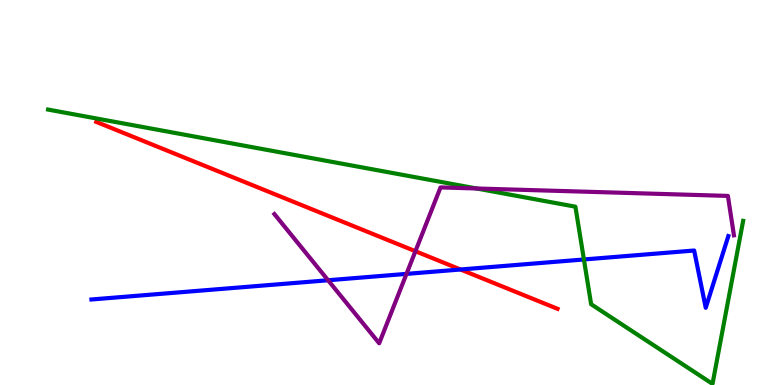[{'lines': ['blue', 'red'], 'intersections': [{'x': 5.94, 'y': 3.0}]}, {'lines': ['green', 'red'], 'intersections': []}, {'lines': ['purple', 'red'], 'intersections': [{'x': 5.36, 'y': 3.47}]}, {'lines': ['blue', 'green'], 'intersections': [{'x': 7.53, 'y': 3.26}]}, {'lines': ['blue', 'purple'], 'intersections': [{'x': 4.23, 'y': 2.72}, {'x': 5.25, 'y': 2.89}]}, {'lines': ['green', 'purple'], 'intersections': [{'x': 6.15, 'y': 5.1}]}]